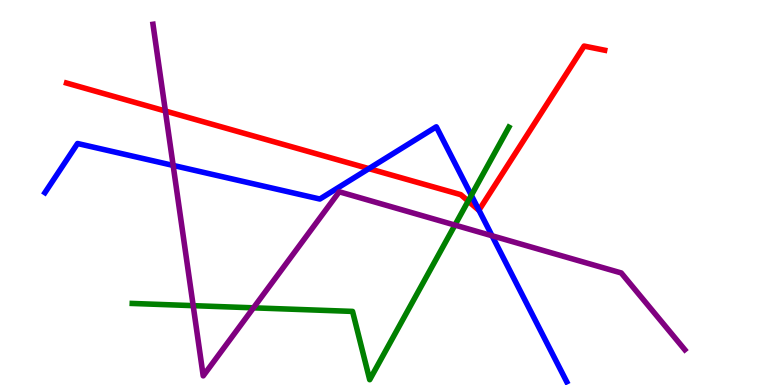[{'lines': ['blue', 'red'], 'intersections': [{'x': 4.76, 'y': 5.62}, {'x': 6.18, 'y': 4.54}]}, {'lines': ['green', 'red'], 'intersections': [{'x': 6.04, 'y': 4.78}]}, {'lines': ['purple', 'red'], 'intersections': [{'x': 2.13, 'y': 7.12}]}, {'lines': ['blue', 'green'], 'intersections': [{'x': 6.08, 'y': 4.93}]}, {'lines': ['blue', 'purple'], 'intersections': [{'x': 2.23, 'y': 5.7}, {'x': 6.35, 'y': 3.88}]}, {'lines': ['green', 'purple'], 'intersections': [{'x': 2.49, 'y': 2.06}, {'x': 3.27, 'y': 2.0}, {'x': 5.87, 'y': 4.15}]}]